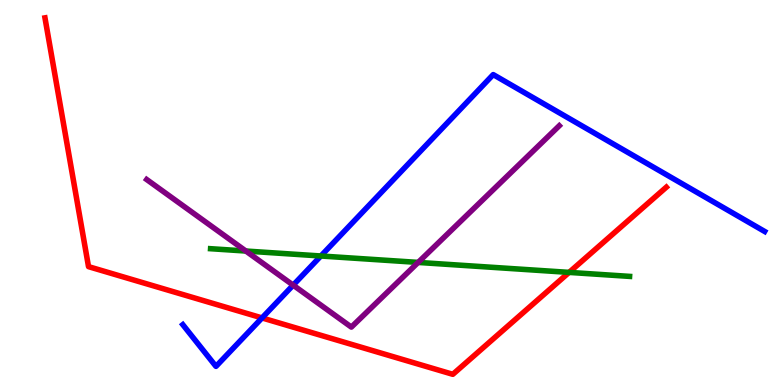[{'lines': ['blue', 'red'], 'intersections': [{'x': 3.38, 'y': 1.74}]}, {'lines': ['green', 'red'], 'intersections': [{'x': 7.34, 'y': 2.92}]}, {'lines': ['purple', 'red'], 'intersections': []}, {'lines': ['blue', 'green'], 'intersections': [{'x': 4.14, 'y': 3.35}]}, {'lines': ['blue', 'purple'], 'intersections': [{'x': 3.78, 'y': 2.59}]}, {'lines': ['green', 'purple'], 'intersections': [{'x': 3.17, 'y': 3.48}, {'x': 5.4, 'y': 3.18}]}]